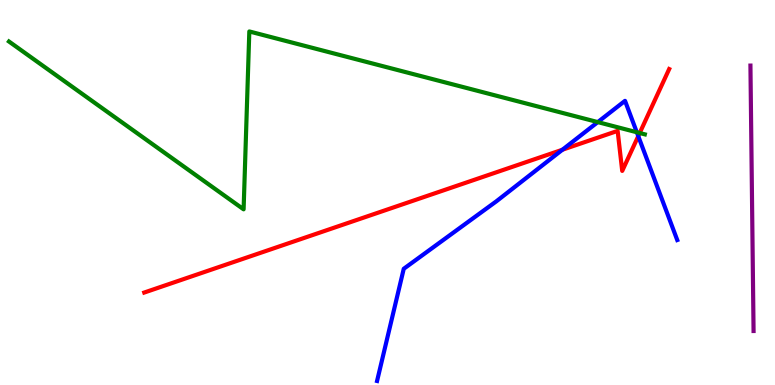[{'lines': ['blue', 'red'], 'intersections': [{'x': 7.26, 'y': 6.11}, {'x': 8.24, 'y': 6.46}]}, {'lines': ['green', 'red'], 'intersections': [{'x': 8.25, 'y': 6.55}]}, {'lines': ['purple', 'red'], 'intersections': []}, {'lines': ['blue', 'green'], 'intersections': [{'x': 7.71, 'y': 6.83}, {'x': 8.22, 'y': 6.56}]}, {'lines': ['blue', 'purple'], 'intersections': []}, {'lines': ['green', 'purple'], 'intersections': []}]